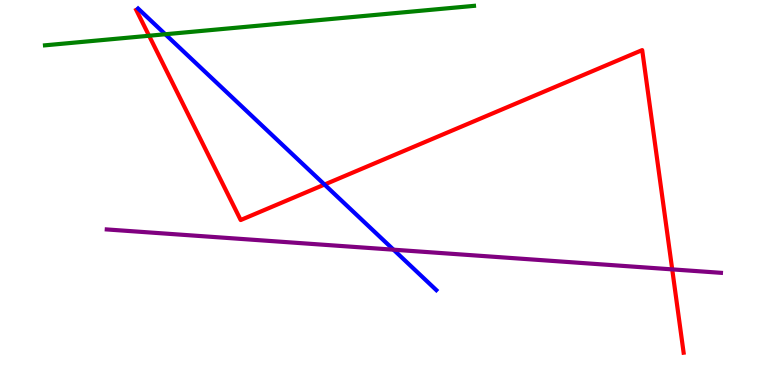[{'lines': ['blue', 'red'], 'intersections': [{'x': 4.19, 'y': 5.21}]}, {'lines': ['green', 'red'], 'intersections': [{'x': 1.92, 'y': 9.07}]}, {'lines': ['purple', 'red'], 'intersections': [{'x': 8.67, 'y': 3.0}]}, {'lines': ['blue', 'green'], 'intersections': [{'x': 2.13, 'y': 9.11}]}, {'lines': ['blue', 'purple'], 'intersections': [{'x': 5.08, 'y': 3.51}]}, {'lines': ['green', 'purple'], 'intersections': []}]